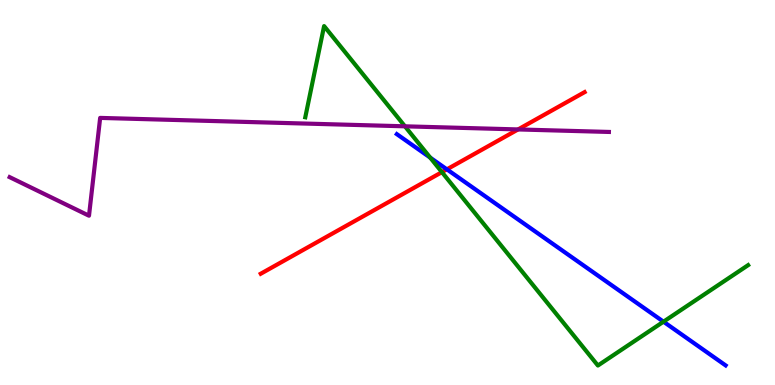[{'lines': ['blue', 'red'], 'intersections': [{'x': 5.77, 'y': 5.6}]}, {'lines': ['green', 'red'], 'intersections': [{'x': 5.7, 'y': 5.53}]}, {'lines': ['purple', 'red'], 'intersections': [{'x': 6.68, 'y': 6.64}]}, {'lines': ['blue', 'green'], 'intersections': [{'x': 5.55, 'y': 5.91}, {'x': 8.56, 'y': 1.64}]}, {'lines': ['blue', 'purple'], 'intersections': []}, {'lines': ['green', 'purple'], 'intersections': [{'x': 5.23, 'y': 6.72}]}]